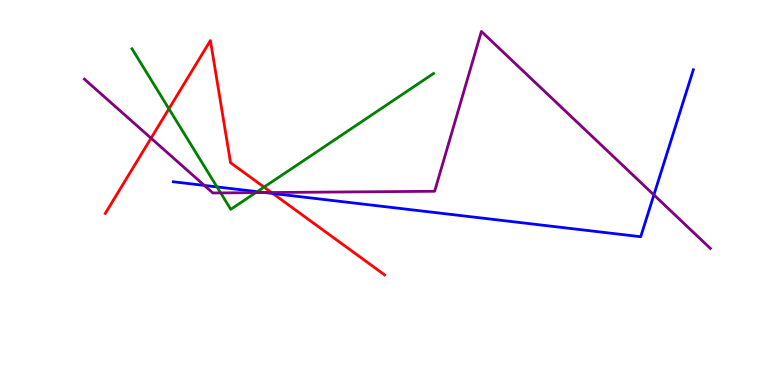[{'lines': ['blue', 'red'], 'intersections': [{'x': 3.52, 'y': 4.97}]}, {'lines': ['green', 'red'], 'intersections': [{'x': 2.18, 'y': 7.17}, {'x': 3.41, 'y': 5.14}]}, {'lines': ['purple', 'red'], 'intersections': [{'x': 1.95, 'y': 6.41}, {'x': 3.5, 'y': 5.0}]}, {'lines': ['blue', 'green'], 'intersections': [{'x': 2.8, 'y': 5.15}, {'x': 3.32, 'y': 5.02}]}, {'lines': ['blue', 'purple'], 'intersections': [{'x': 2.64, 'y': 5.18}, {'x': 3.42, 'y': 5.0}, {'x': 8.44, 'y': 4.94}]}, {'lines': ['green', 'purple'], 'intersections': [{'x': 2.85, 'y': 4.99}, {'x': 3.3, 'y': 5.0}]}]